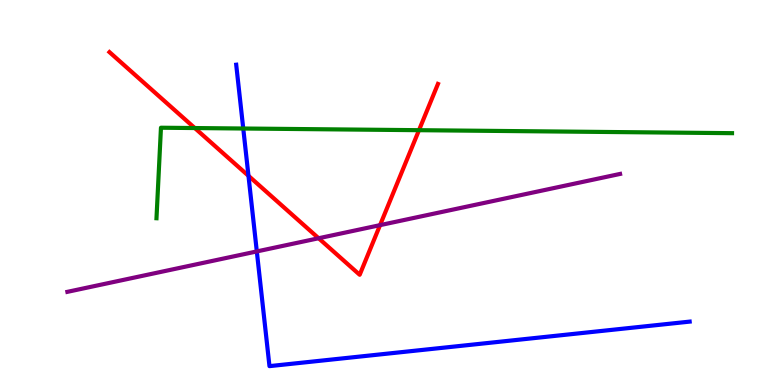[{'lines': ['blue', 'red'], 'intersections': [{'x': 3.21, 'y': 5.43}]}, {'lines': ['green', 'red'], 'intersections': [{'x': 2.51, 'y': 6.67}, {'x': 5.41, 'y': 6.62}]}, {'lines': ['purple', 'red'], 'intersections': [{'x': 4.11, 'y': 3.81}, {'x': 4.9, 'y': 4.15}]}, {'lines': ['blue', 'green'], 'intersections': [{'x': 3.14, 'y': 6.66}]}, {'lines': ['blue', 'purple'], 'intersections': [{'x': 3.31, 'y': 3.47}]}, {'lines': ['green', 'purple'], 'intersections': []}]